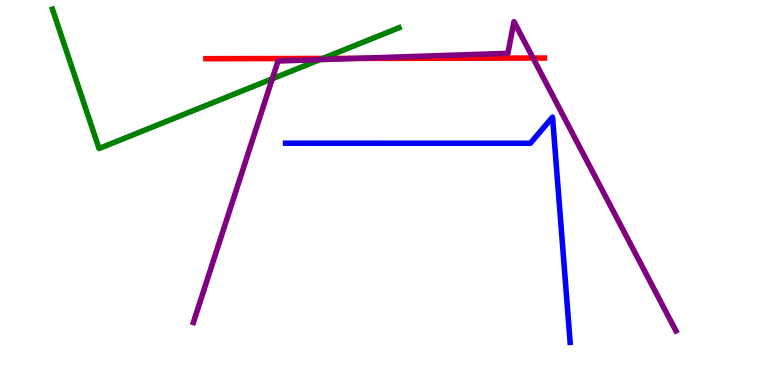[{'lines': ['blue', 'red'], 'intersections': []}, {'lines': ['green', 'red'], 'intersections': [{'x': 4.16, 'y': 8.48}]}, {'lines': ['purple', 'red'], 'intersections': [{'x': 4.6, 'y': 8.48}, {'x': 6.88, 'y': 8.49}]}, {'lines': ['blue', 'green'], 'intersections': []}, {'lines': ['blue', 'purple'], 'intersections': []}, {'lines': ['green', 'purple'], 'intersections': [{'x': 3.51, 'y': 7.95}, {'x': 4.13, 'y': 8.45}]}]